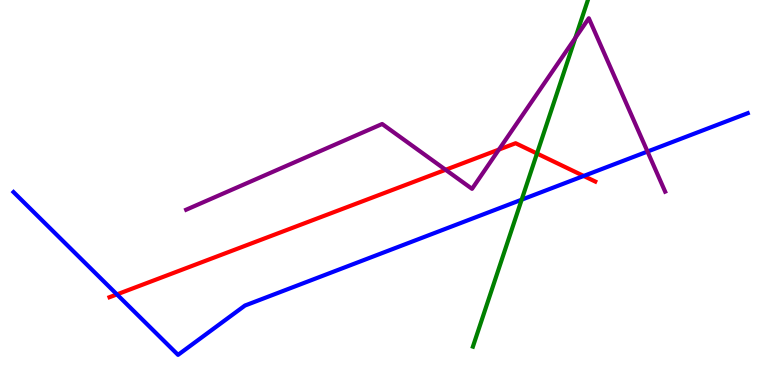[{'lines': ['blue', 'red'], 'intersections': [{'x': 1.51, 'y': 2.35}, {'x': 7.53, 'y': 5.43}]}, {'lines': ['green', 'red'], 'intersections': [{'x': 6.93, 'y': 6.01}]}, {'lines': ['purple', 'red'], 'intersections': [{'x': 5.75, 'y': 5.59}, {'x': 6.44, 'y': 6.12}]}, {'lines': ['blue', 'green'], 'intersections': [{'x': 6.73, 'y': 4.81}]}, {'lines': ['blue', 'purple'], 'intersections': [{'x': 8.35, 'y': 6.06}]}, {'lines': ['green', 'purple'], 'intersections': [{'x': 7.42, 'y': 9.01}]}]